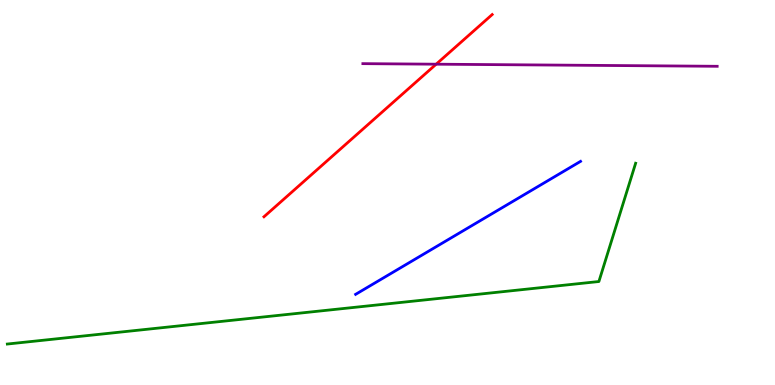[{'lines': ['blue', 'red'], 'intersections': []}, {'lines': ['green', 'red'], 'intersections': []}, {'lines': ['purple', 'red'], 'intersections': [{'x': 5.63, 'y': 8.33}]}, {'lines': ['blue', 'green'], 'intersections': []}, {'lines': ['blue', 'purple'], 'intersections': []}, {'lines': ['green', 'purple'], 'intersections': []}]